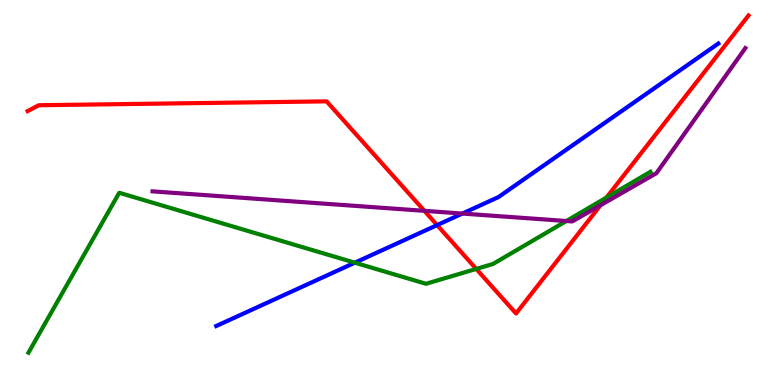[{'lines': ['blue', 'red'], 'intersections': [{'x': 5.64, 'y': 4.15}]}, {'lines': ['green', 'red'], 'intersections': [{'x': 6.15, 'y': 3.01}, {'x': 7.83, 'y': 4.87}]}, {'lines': ['purple', 'red'], 'intersections': [{'x': 5.48, 'y': 4.52}, {'x': 7.75, 'y': 4.67}]}, {'lines': ['blue', 'green'], 'intersections': [{'x': 4.58, 'y': 3.18}]}, {'lines': ['blue', 'purple'], 'intersections': [{'x': 5.97, 'y': 4.45}]}, {'lines': ['green', 'purple'], 'intersections': [{'x': 7.31, 'y': 4.26}]}]